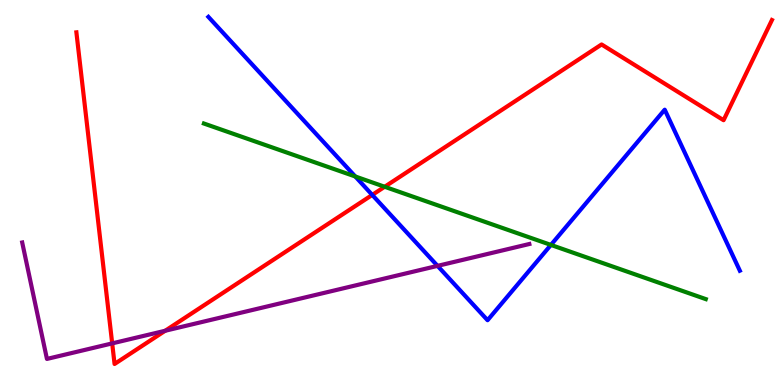[{'lines': ['blue', 'red'], 'intersections': [{'x': 4.8, 'y': 4.94}]}, {'lines': ['green', 'red'], 'intersections': [{'x': 4.96, 'y': 5.15}]}, {'lines': ['purple', 'red'], 'intersections': [{'x': 1.45, 'y': 1.08}, {'x': 2.13, 'y': 1.41}]}, {'lines': ['blue', 'green'], 'intersections': [{'x': 4.58, 'y': 5.42}, {'x': 7.11, 'y': 3.64}]}, {'lines': ['blue', 'purple'], 'intersections': [{'x': 5.65, 'y': 3.09}]}, {'lines': ['green', 'purple'], 'intersections': []}]